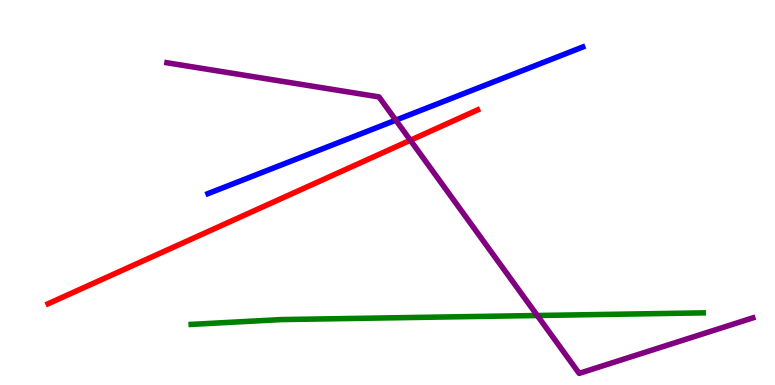[{'lines': ['blue', 'red'], 'intersections': []}, {'lines': ['green', 'red'], 'intersections': []}, {'lines': ['purple', 'red'], 'intersections': [{'x': 5.3, 'y': 6.36}]}, {'lines': ['blue', 'green'], 'intersections': []}, {'lines': ['blue', 'purple'], 'intersections': [{'x': 5.11, 'y': 6.88}]}, {'lines': ['green', 'purple'], 'intersections': [{'x': 6.93, 'y': 1.8}]}]